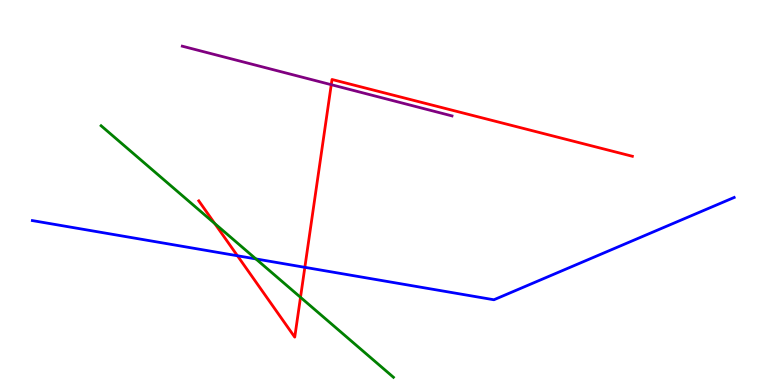[{'lines': ['blue', 'red'], 'intersections': [{'x': 3.06, 'y': 3.36}, {'x': 3.93, 'y': 3.06}]}, {'lines': ['green', 'red'], 'intersections': [{'x': 2.77, 'y': 4.19}, {'x': 3.88, 'y': 2.28}]}, {'lines': ['purple', 'red'], 'intersections': [{'x': 4.27, 'y': 7.8}]}, {'lines': ['blue', 'green'], 'intersections': [{'x': 3.3, 'y': 3.27}]}, {'lines': ['blue', 'purple'], 'intersections': []}, {'lines': ['green', 'purple'], 'intersections': []}]